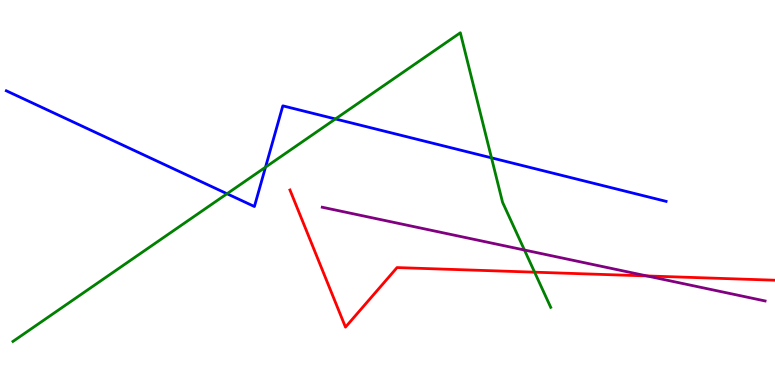[{'lines': ['blue', 'red'], 'intersections': []}, {'lines': ['green', 'red'], 'intersections': [{'x': 6.9, 'y': 2.93}]}, {'lines': ['purple', 'red'], 'intersections': [{'x': 8.35, 'y': 2.83}]}, {'lines': ['blue', 'green'], 'intersections': [{'x': 2.93, 'y': 4.97}, {'x': 3.43, 'y': 5.66}, {'x': 4.33, 'y': 6.91}, {'x': 6.34, 'y': 5.9}]}, {'lines': ['blue', 'purple'], 'intersections': []}, {'lines': ['green', 'purple'], 'intersections': [{'x': 6.77, 'y': 3.51}]}]